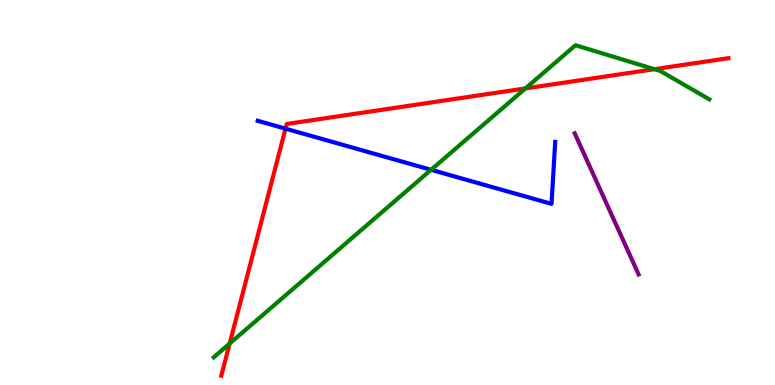[{'lines': ['blue', 'red'], 'intersections': [{'x': 3.68, 'y': 6.66}]}, {'lines': ['green', 'red'], 'intersections': [{'x': 2.96, 'y': 1.08}, {'x': 6.78, 'y': 7.7}, {'x': 8.44, 'y': 8.2}]}, {'lines': ['purple', 'red'], 'intersections': []}, {'lines': ['blue', 'green'], 'intersections': [{'x': 5.56, 'y': 5.59}]}, {'lines': ['blue', 'purple'], 'intersections': []}, {'lines': ['green', 'purple'], 'intersections': []}]